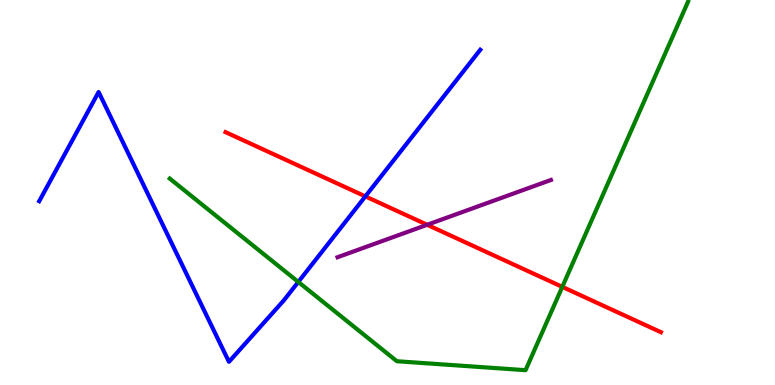[{'lines': ['blue', 'red'], 'intersections': [{'x': 4.71, 'y': 4.9}]}, {'lines': ['green', 'red'], 'intersections': [{'x': 7.26, 'y': 2.55}]}, {'lines': ['purple', 'red'], 'intersections': [{'x': 5.51, 'y': 4.16}]}, {'lines': ['blue', 'green'], 'intersections': [{'x': 3.85, 'y': 2.68}]}, {'lines': ['blue', 'purple'], 'intersections': []}, {'lines': ['green', 'purple'], 'intersections': []}]